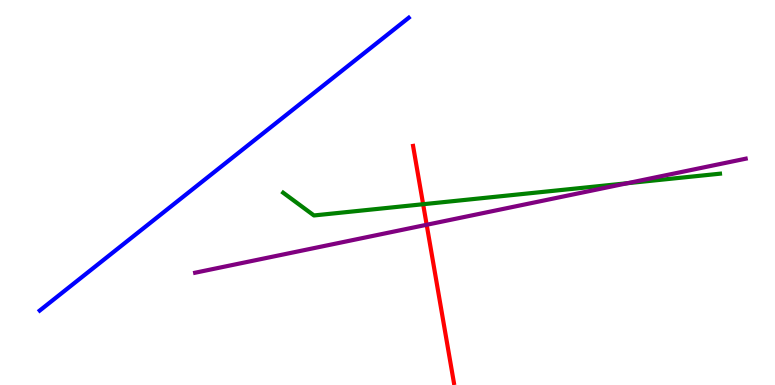[{'lines': ['blue', 'red'], 'intersections': []}, {'lines': ['green', 'red'], 'intersections': [{'x': 5.46, 'y': 4.7}]}, {'lines': ['purple', 'red'], 'intersections': [{'x': 5.51, 'y': 4.16}]}, {'lines': ['blue', 'green'], 'intersections': []}, {'lines': ['blue', 'purple'], 'intersections': []}, {'lines': ['green', 'purple'], 'intersections': [{'x': 8.09, 'y': 5.24}]}]